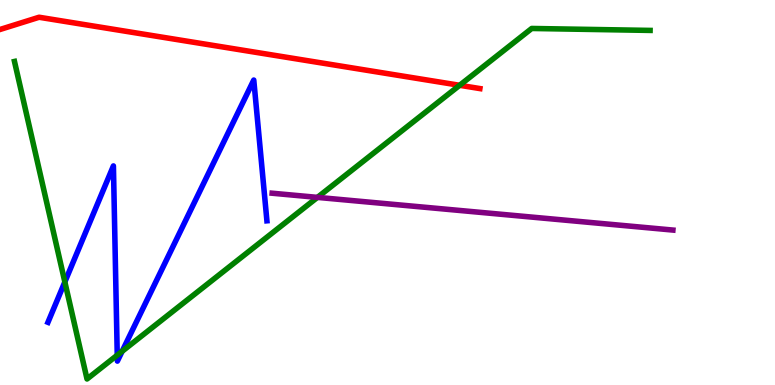[{'lines': ['blue', 'red'], 'intersections': []}, {'lines': ['green', 'red'], 'intersections': [{'x': 5.93, 'y': 7.78}]}, {'lines': ['purple', 'red'], 'intersections': []}, {'lines': ['blue', 'green'], 'intersections': [{'x': 0.837, 'y': 2.68}, {'x': 1.51, 'y': 0.775}, {'x': 1.58, 'y': 0.875}]}, {'lines': ['blue', 'purple'], 'intersections': []}, {'lines': ['green', 'purple'], 'intersections': [{'x': 4.1, 'y': 4.87}]}]